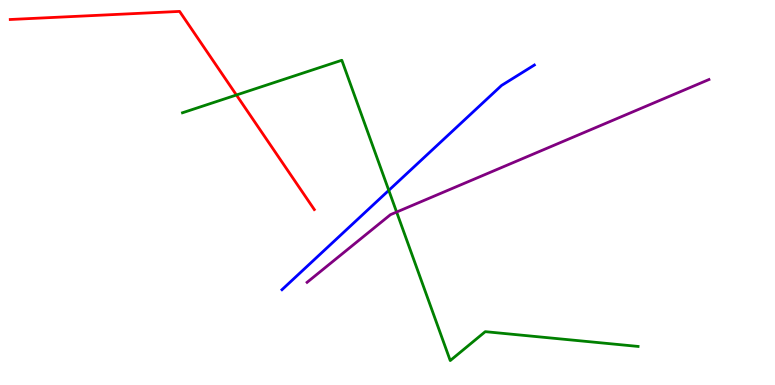[{'lines': ['blue', 'red'], 'intersections': []}, {'lines': ['green', 'red'], 'intersections': [{'x': 3.05, 'y': 7.53}]}, {'lines': ['purple', 'red'], 'intersections': []}, {'lines': ['blue', 'green'], 'intersections': [{'x': 5.02, 'y': 5.06}]}, {'lines': ['blue', 'purple'], 'intersections': []}, {'lines': ['green', 'purple'], 'intersections': [{'x': 5.12, 'y': 4.49}]}]